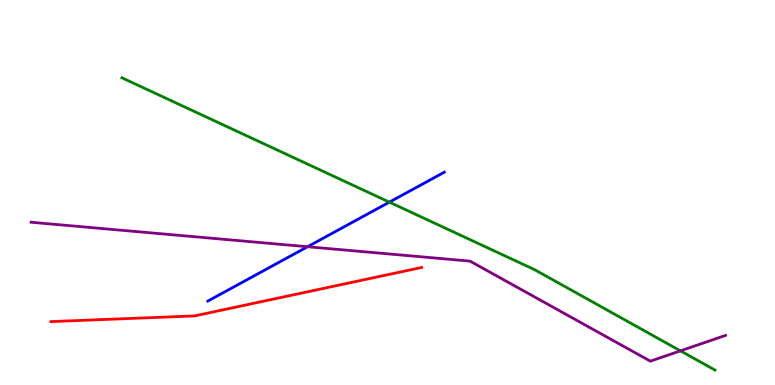[{'lines': ['blue', 'red'], 'intersections': []}, {'lines': ['green', 'red'], 'intersections': []}, {'lines': ['purple', 'red'], 'intersections': []}, {'lines': ['blue', 'green'], 'intersections': [{'x': 5.02, 'y': 4.75}]}, {'lines': ['blue', 'purple'], 'intersections': [{'x': 3.97, 'y': 3.59}]}, {'lines': ['green', 'purple'], 'intersections': [{'x': 8.78, 'y': 0.887}]}]